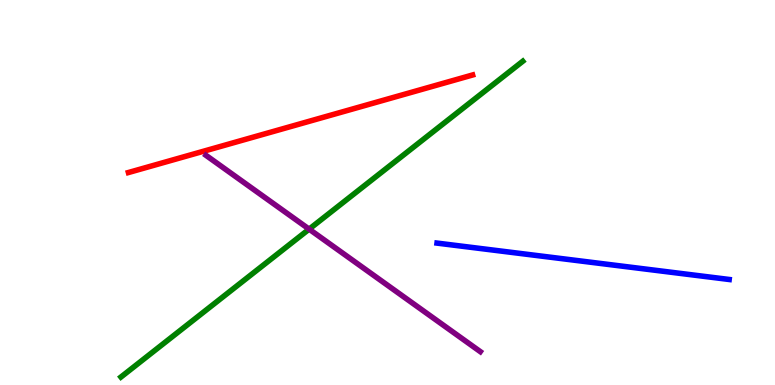[{'lines': ['blue', 'red'], 'intersections': []}, {'lines': ['green', 'red'], 'intersections': []}, {'lines': ['purple', 'red'], 'intersections': []}, {'lines': ['blue', 'green'], 'intersections': []}, {'lines': ['blue', 'purple'], 'intersections': []}, {'lines': ['green', 'purple'], 'intersections': [{'x': 3.99, 'y': 4.05}]}]